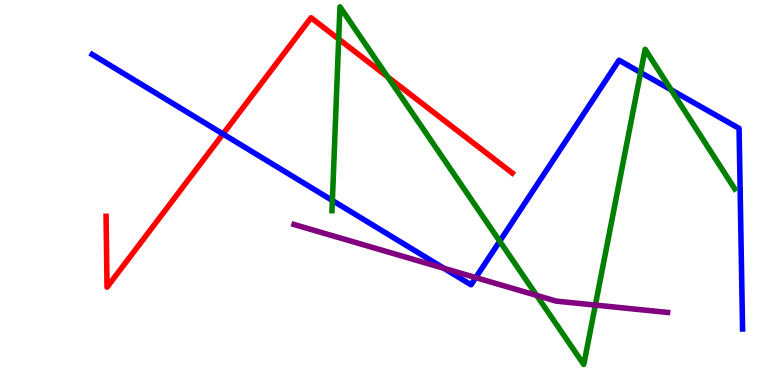[{'lines': ['blue', 'red'], 'intersections': [{'x': 2.88, 'y': 6.52}]}, {'lines': ['green', 'red'], 'intersections': [{'x': 4.37, 'y': 8.99}, {'x': 5.0, 'y': 8.0}]}, {'lines': ['purple', 'red'], 'intersections': []}, {'lines': ['blue', 'green'], 'intersections': [{'x': 4.29, 'y': 4.79}, {'x': 6.45, 'y': 3.73}, {'x': 8.27, 'y': 8.12}, {'x': 8.66, 'y': 7.67}]}, {'lines': ['blue', 'purple'], 'intersections': [{'x': 5.73, 'y': 3.03}, {'x': 6.14, 'y': 2.79}]}, {'lines': ['green', 'purple'], 'intersections': [{'x': 6.92, 'y': 2.33}, {'x': 7.68, 'y': 2.08}]}]